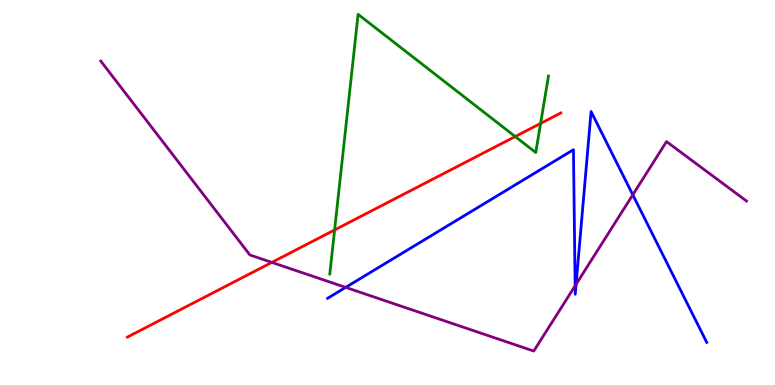[{'lines': ['blue', 'red'], 'intersections': []}, {'lines': ['green', 'red'], 'intersections': [{'x': 4.32, 'y': 4.03}, {'x': 6.65, 'y': 6.45}, {'x': 6.98, 'y': 6.79}]}, {'lines': ['purple', 'red'], 'intersections': [{'x': 3.51, 'y': 3.18}]}, {'lines': ['blue', 'green'], 'intersections': []}, {'lines': ['blue', 'purple'], 'intersections': [{'x': 4.46, 'y': 2.54}, {'x': 7.42, 'y': 2.58}, {'x': 7.43, 'y': 2.62}, {'x': 8.17, 'y': 4.94}]}, {'lines': ['green', 'purple'], 'intersections': []}]